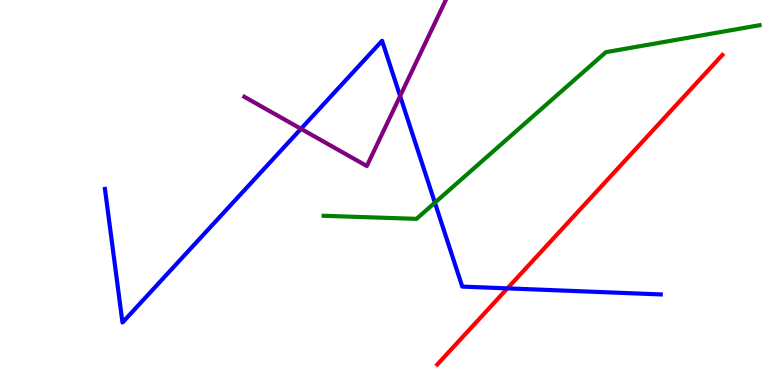[{'lines': ['blue', 'red'], 'intersections': [{'x': 6.55, 'y': 2.51}]}, {'lines': ['green', 'red'], 'intersections': []}, {'lines': ['purple', 'red'], 'intersections': []}, {'lines': ['blue', 'green'], 'intersections': [{'x': 5.61, 'y': 4.74}]}, {'lines': ['blue', 'purple'], 'intersections': [{'x': 3.88, 'y': 6.65}, {'x': 5.16, 'y': 7.51}]}, {'lines': ['green', 'purple'], 'intersections': []}]